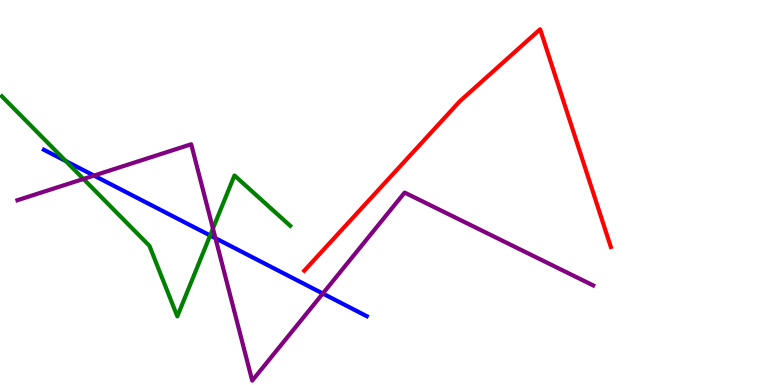[{'lines': ['blue', 'red'], 'intersections': []}, {'lines': ['green', 'red'], 'intersections': []}, {'lines': ['purple', 'red'], 'intersections': []}, {'lines': ['blue', 'green'], 'intersections': [{'x': 0.849, 'y': 5.82}, {'x': 2.71, 'y': 3.88}]}, {'lines': ['blue', 'purple'], 'intersections': [{'x': 1.21, 'y': 5.44}, {'x': 2.78, 'y': 3.81}, {'x': 4.17, 'y': 2.38}]}, {'lines': ['green', 'purple'], 'intersections': [{'x': 1.08, 'y': 5.35}, {'x': 2.75, 'y': 4.06}]}]